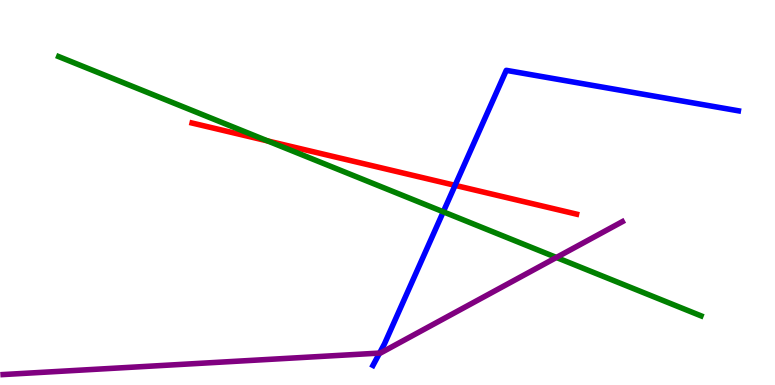[{'lines': ['blue', 'red'], 'intersections': [{'x': 5.87, 'y': 5.19}]}, {'lines': ['green', 'red'], 'intersections': [{'x': 3.45, 'y': 6.34}]}, {'lines': ['purple', 'red'], 'intersections': []}, {'lines': ['blue', 'green'], 'intersections': [{'x': 5.72, 'y': 4.5}]}, {'lines': ['blue', 'purple'], 'intersections': [{'x': 4.9, 'y': 0.829}]}, {'lines': ['green', 'purple'], 'intersections': [{'x': 7.18, 'y': 3.31}]}]